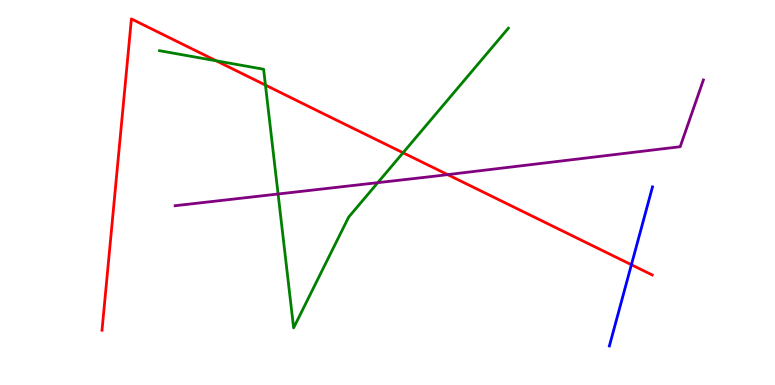[{'lines': ['blue', 'red'], 'intersections': [{'x': 8.15, 'y': 3.12}]}, {'lines': ['green', 'red'], 'intersections': [{'x': 2.79, 'y': 8.42}, {'x': 3.43, 'y': 7.79}, {'x': 5.2, 'y': 6.03}]}, {'lines': ['purple', 'red'], 'intersections': [{'x': 5.78, 'y': 5.46}]}, {'lines': ['blue', 'green'], 'intersections': []}, {'lines': ['blue', 'purple'], 'intersections': []}, {'lines': ['green', 'purple'], 'intersections': [{'x': 3.59, 'y': 4.96}, {'x': 4.87, 'y': 5.26}]}]